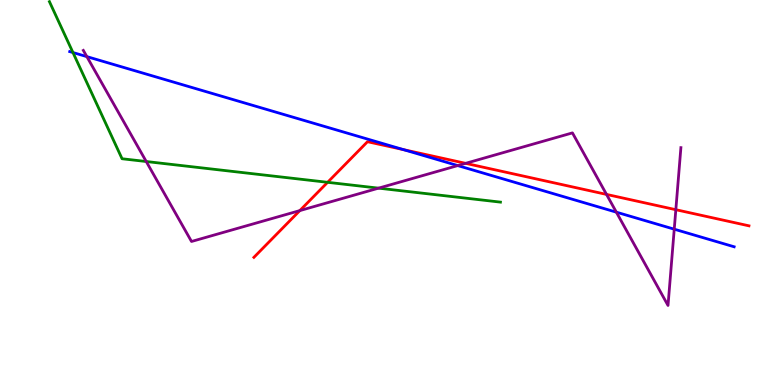[{'lines': ['blue', 'red'], 'intersections': [{'x': 5.21, 'y': 6.11}]}, {'lines': ['green', 'red'], 'intersections': [{'x': 4.23, 'y': 5.26}]}, {'lines': ['purple', 'red'], 'intersections': [{'x': 3.87, 'y': 4.53}, {'x': 6.01, 'y': 5.76}, {'x': 7.83, 'y': 4.95}, {'x': 8.72, 'y': 4.55}]}, {'lines': ['blue', 'green'], 'intersections': [{'x': 0.941, 'y': 8.64}]}, {'lines': ['blue', 'purple'], 'intersections': [{'x': 1.12, 'y': 8.53}, {'x': 5.91, 'y': 5.7}, {'x': 7.95, 'y': 4.49}, {'x': 8.7, 'y': 4.05}]}, {'lines': ['green', 'purple'], 'intersections': [{'x': 1.89, 'y': 5.8}, {'x': 4.88, 'y': 5.11}]}]